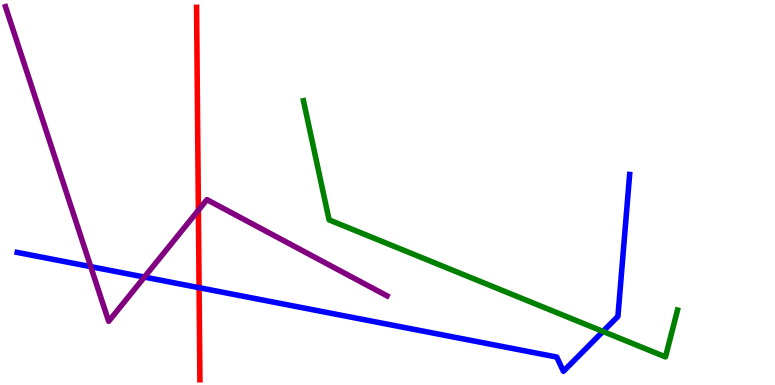[{'lines': ['blue', 'red'], 'intersections': [{'x': 2.57, 'y': 2.53}]}, {'lines': ['green', 'red'], 'intersections': []}, {'lines': ['purple', 'red'], 'intersections': [{'x': 2.56, 'y': 4.54}]}, {'lines': ['blue', 'green'], 'intersections': [{'x': 7.78, 'y': 1.39}]}, {'lines': ['blue', 'purple'], 'intersections': [{'x': 1.17, 'y': 3.07}, {'x': 1.86, 'y': 2.8}]}, {'lines': ['green', 'purple'], 'intersections': []}]